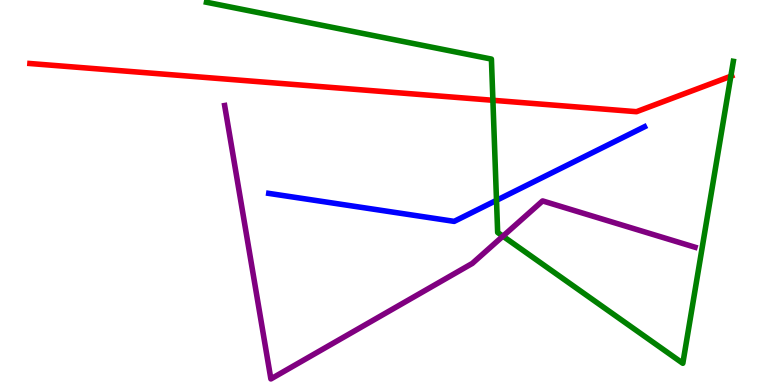[{'lines': ['blue', 'red'], 'intersections': []}, {'lines': ['green', 'red'], 'intersections': [{'x': 6.36, 'y': 7.4}, {'x': 9.43, 'y': 8.02}]}, {'lines': ['purple', 'red'], 'intersections': []}, {'lines': ['blue', 'green'], 'intersections': [{'x': 6.41, 'y': 4.8}]}, {'lines': ['blue', 'purple'], 'intersections': []}, {'lines': ['green', 'purple'], 'intersections': [{'x': 6.49, 'y': 3.87}]}]